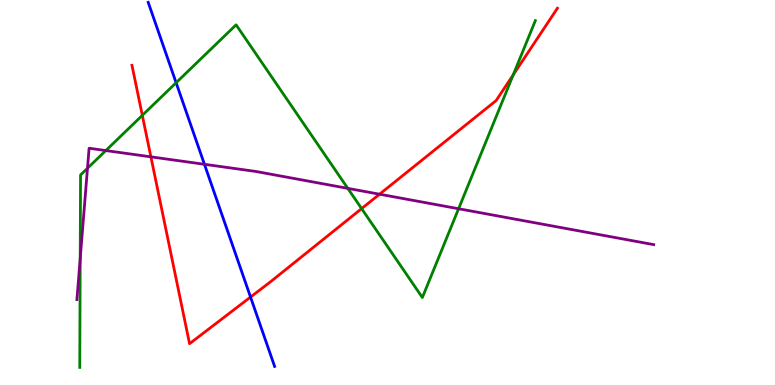[{'lines': ['blue', 'red'], 'intersections': [{'x': 3.23, 'y': 2.28}]}, {'lines': ['green', 'red'], 'intersections': [{'x': 1.84, 'y': 7.0}, {'x': 4.67, 'y': 4.58}, {'x': 6.62, 'y': 8.06}]}, {'lines': ['purple', 'red'], 'intersections': [{'x': 1.95, 'y': 5.93}, {'x': 4.9, 'y': 4.96}]}, {'lines': ['blue', 'green'], 'intersections': [{'x': 2.27, 'y': 7.85}]}, {'lines': ['blue', 'purple'], 'intersections': [{'x': 2.64, 'y': 5.73}]}, {'lines': ['green', 'purple'], 'intersections': [{'x': 1.03, 'y': 3.28}, {'x': 1.13, 'y': 5.63}, {'x': 1.37, 'y': 6.09}, {'x': 4.49, 'y': 5.11}, {'x': 5.92, 'y': 4.58}]}]